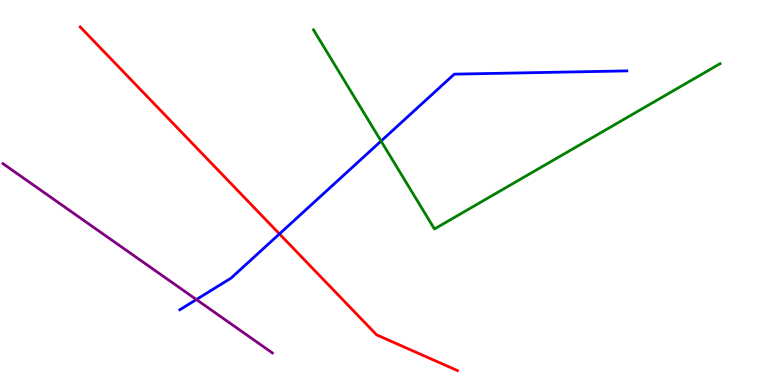[{'lines': ['blue', 'red'], 'intersections': [{'x': 3.61, 'y': 3.92}]}, {'lines': ['green', 'red'], 'intersections': []}, {'lines': ['purple', 'red'], 'intersections': []}, {'lines': ['blue', 'green'], 'intersections': [{'x': 4.92, 'y': 6.34}]}, {'lines': ['blue', 'purple'], 'intersections': [{'x': 2.53, 'y': 2.22}]}, {'lines': ['green', 'purple'], 'intersections': []}]